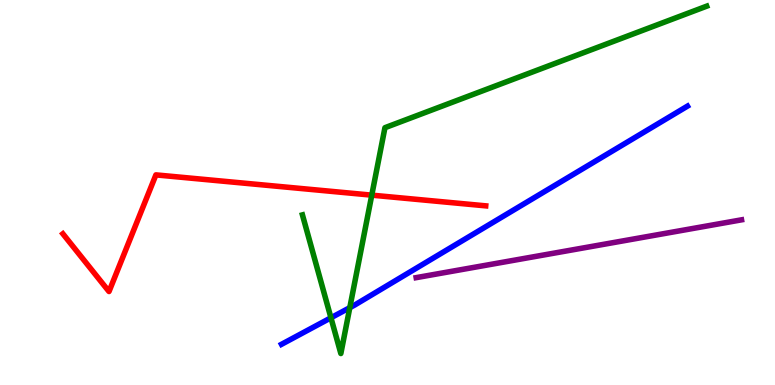[{'lines': ['blue', 'red'], 'intersections': []}, {'lines': ['green', 'red'], 'intersections': [{'x': 4.8, 'y': 4.93}]}, {'lines': ['purple', 'red'], 'intersections': []}, {'lines': ['blue', 'green'], 'intersections': [{'x': 4.27, 'y': 1.75}, {'x': 4.51, 'y': 2.01}]}, {'lines': ['blue', 'purple'], 'intersections': []}, {'lines': ['green', 'purple'], 'intersections': []}]